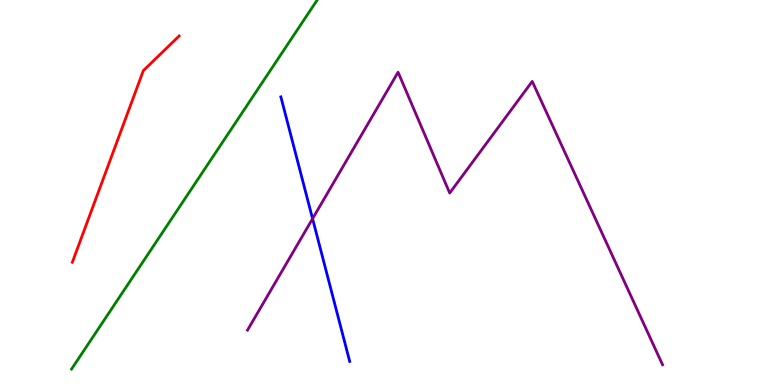[{'lines': ['blue', 'red'], 'intersections': []}, {'lines': ['green', 'red'], 'intersections': []}, {'lines': ['purple', 'red'], 'intersections': []}, {'lines': ['blue', 'green'], 'intersections': []}, {'lines': ['blue', 'purple'], 'intersections': [{'x': 4.03, 'y': 4.32}]}, {'lines': ['green', 'purple'], 'intersections': []}]